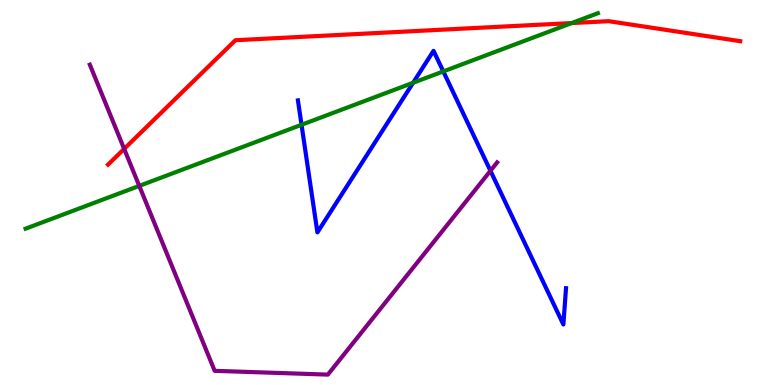[{'lines': ['blue', 'red'], 'intersections': []}, {'lines': ['green', 'red'], 'intersections': [{'x': 7.38, 'y': 9.4}]}, {'lines': ['purple', 'red'], 'intersections': [{'x': 1.6, 'y': 6.13}]}, {'lines': ['blue', 'green'], 'intersections': [{'x': 3.89, 'y': 6.76}, {'x': 5.33, 'y': 7.85}, {'x': 5.72, 'y': 8.15}]}, {'lines': ['blue', 'purple'], 'intersections': [{'x': 6.33, 'y': 5.56}]}, {'lines': ['green', 'purple'], 'intersections': [{'x': 1.8, 'y': 5.17}]}]